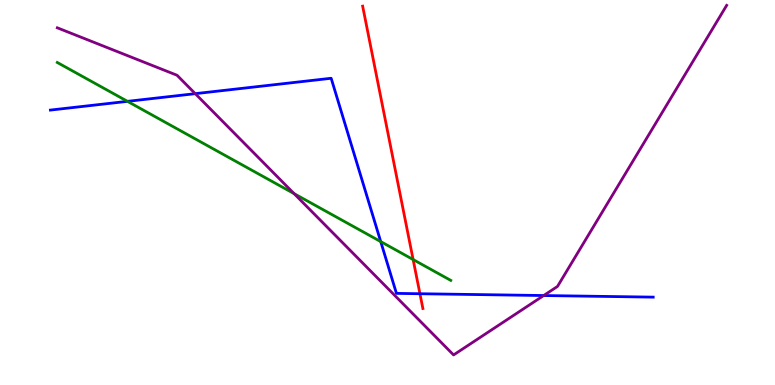[{'lines': ['blue', 'red'], 'intersections': [{'x': 5.42, 'y': 2.37}]}, {'lines': ['green', 'red'], 'intersections': [{'x': 5.33, 'y': 3.26}]}, {'lines': ['purple', 'red'], 'intersections': []}, {'lines': ['blue', 'green'], 'intersections': [{'x': 1.64, 'y': 7.37}, {'x': 4.91, 'y': 3.72}]}, {'lines': ['blue', 'purple'], 'intersections': [{'x': 2.52, 'y': 7.57}, {'x': 7.02, 'y': 2.32}]}, {'lines': ['green', 'purple'], 'intersections': [{'x': 3.79, 'y': 4.97}]}]